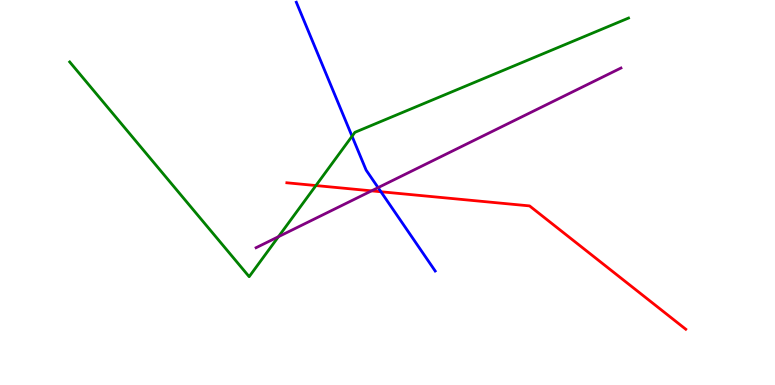[{'lines': ['blue', 'red'], 'intersections': [{'x': 4.92, 'y': 5.02}]}, {'lines': ['green', 'red'], 'intersections': [{'x': 4.08, 'y': 5.18}]}, {'lines': ['purple', 'red'], 'intersections': [{'x': 4.79, 'y': 5.04}]}, {'lines': ['blue', 'green'], 'intersections': [{'x': 4.54, 'y': 6.46}]}, {'lines': ['blue', 'purple'], 'intersections': [{'x': 4.88, 'y': 5.13}]}, {'lines': ['green', 'purple'], 'intersections': [{'x': 3.59, 'y': 3.85}]}]